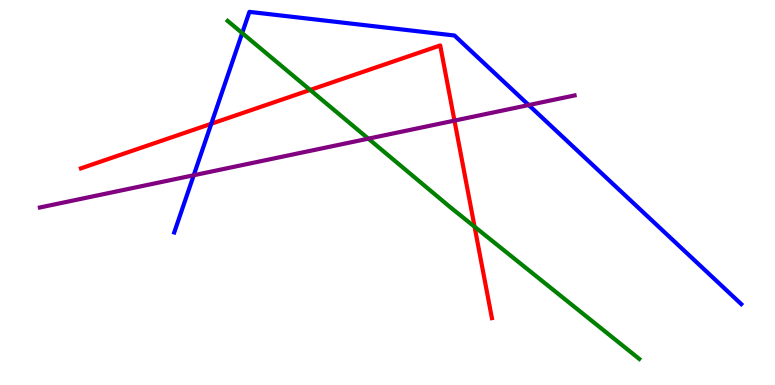[{'lines': ['blue', 'red'], 'intersections': [{'x': 2.73, 'y': 6.79}]}, {'lines': ['green', 'red'], 'intersections': [{'x': 4.0, 'y': 7.66}, {'x': 6.12, 'y': 4.11}]}, {'lines': ['purple', 'red'], 'intersections': [{'x': 5.86, 'y': 6.87}]}, {'lines': ['blue', 'green'], 'intersections': [{'x': 3.13, 'y': 9.14}]}, {'lines': ['blue', 'purple'], 'intersections': [{'x': 2.5, 'y': 5.45}, {'x': 6.82, 'y': 7.27}]}, {'lines': ['green', 'purple'], 'intersections': [{'x': 4.75, 'y': 6.4}]}]